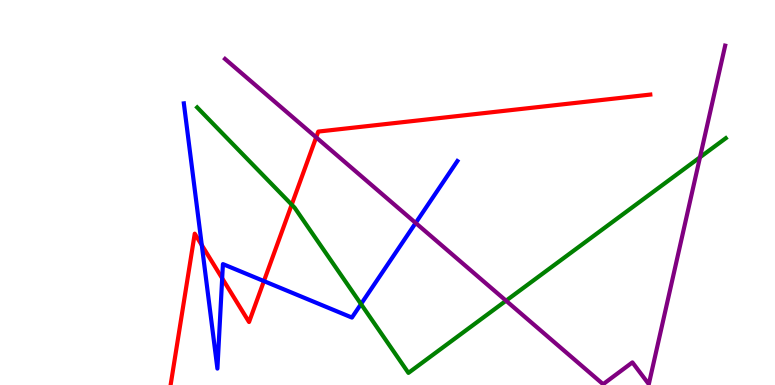[{'lines': ['blue', 'red'], 'intersections': [{'x': 2.6, 'y': 3.63}, {'x': 2.87, 'y': 2.77}, {'x': 3.41, 'y': 2.7}]}, {'lines': ['green', 'red'], 'intersections': [{'x': 3.76, 'y': 4.68}]}, {'lines': ['purple', 'red'], 'intersections': [{'x': 4.08, 'y': 6.43}]}, {'lines': ['blue', 'green'], 'intersections': [{'x': 4.66, 'y': 2.1}]}, {'lines': ['blue', 'purple'], 'intersections': [{'x': 5.36, 'y': 4.21}]}, {'lines': ['green', 'purple'], 'intersections': [{'x': 6.53, 'y': 2.19}, {'x': 9.03, 'y': 5.91}]}]